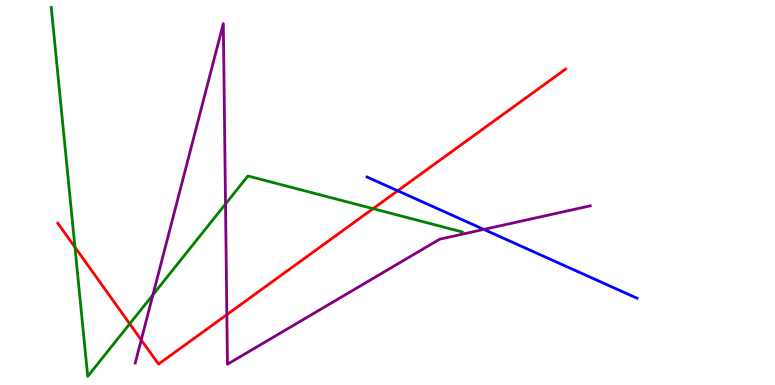[{'lines': ['blue', 'red'], 'intersections': [{'x': 5.13, 'y': 5.04}]}, {'lines': ['green', 'red'], 'intersections': [{'x': 0.967, 'y': 3.58}, {'x': 1.67, 'y': 1.59}, {'x': 4.81, 'y': 4.58}]}, {'lines': ['purple', 'red'], 'intersections': [{'x': 1.82, 'y': 1.17}, {'x': 2.93, 'y': 1.83}]}, {'lines': ['blue', 'green'], 'intersections': []}, {'lines': ['blue', 'purple'], 'intersections': [{'x': 6.24, 'y': 4.04}]}, {'lines': ['green', 'purple'], 'intersections': [{'x': 1.97, 'y': 2.34}, {'x': 2.91, 'y': 4.7}]}]